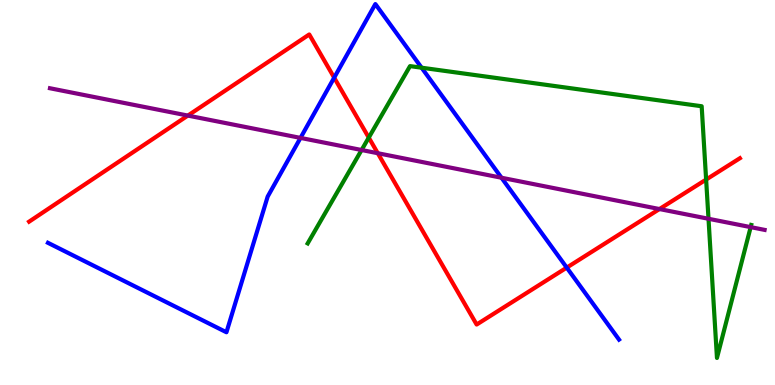[{'lines': ['blue', 'red'], 'intersections': [{'x': 4.31, 'y': 7.98}, {'x': 7.31, 'y': 3.05}]}, {'lines': ['green', 'red'], 'intersections': [{'x': 4.76, 'y': 6.43}, {'x': 9.11, 'y': 5.34}]}, {'lines': ['purple', 'red'], 'intersections': [{'x': 2.42, 'y': 7.0}, {'x': 4.87, 'y': 6.02}, {'x': 8.51, 'y': 4.57}]}, {'lines': ['blue', 'green'], 'intersections': [{'x': 5.44, 'y': 8.24}]}, {'lines': ['blue', 'purple'], 'intersections': [{'x': 3.88, 'y': 6.42}, {'x': 6.47, 'y': 5.38}]}, {'lines': ['green', 'purple'], 'intersections': [{'x': 4.67, 'y': 6.1}, {'x': 9.14, 'y': 4.32}, {'x': 9.69, 'y': 4.1}]}]